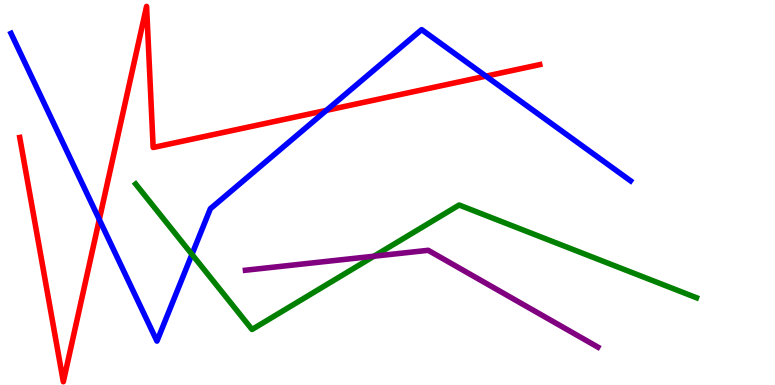[{'lines': ['blue', 'red'], 'intersections': [{'x': 1.28, 'y': 4.3}, {'x': 4.21, 'y': 7.13}, {'x': 6.27, 'y': 8.02}]}, {'lines': ['green', 'red'], 'intersections': []}, {'lines': ['purple', 'red'], 'intersections': []}, {'lines': ['blue', 'green'], 'intersections': [{'x': 2.48, 'y': 3.39}]}, {'lines': ['blue', 'purple'], 'intersections': []}, {'lines': ['green', 'purple'], 'intersections': [{'x': 4.82, 'y': 3.34}]}]